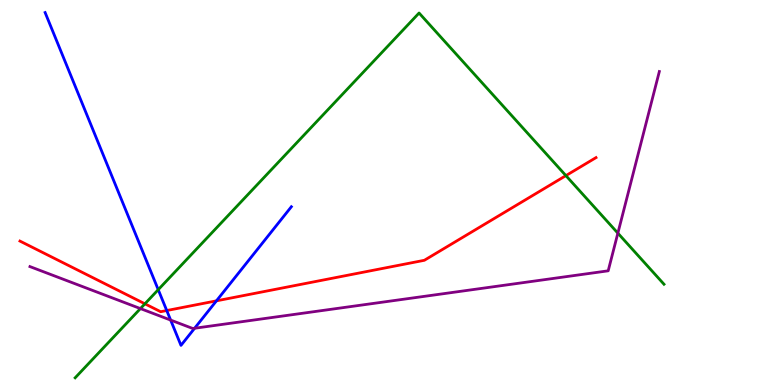[{'lines': ['blue', 'red'], 'intersections': [{'x': 2.15, 'y': 1.93}, {'x': 2.79, 'y': 2.19}]}, {'lines': ['green', 'red'], 'intersections': [{'x': 1.87, 'y': 2.11}, {'x': 7.3, 'y': 5.44}]}, {'lines': ['purple', 'red'], 'intersections': []}, {'lines': ['blue', 'green'], 'intersections': [{'x': 2.04, 'y': 2.48}]}, {'lines': ['blue', 'purple'], 'intersections': [{'x': 2.2, 'y': 1.69}, {'x': 2.51, 'y': 1.47}]}, {'lines': ['green', 'purple'], 'intersections': [{'x': 1.81, 'y': 1.98}, {'x': 7.97, 'y': 3.94}]}]